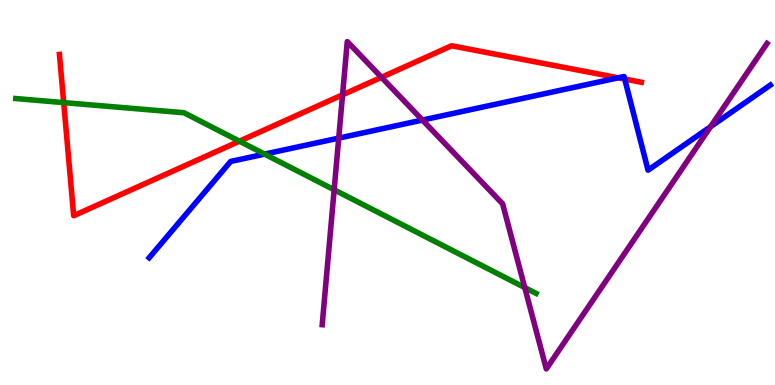[{'lines': ['blue', 'red'], 'intersections': [{'x': 7.98, 'y': 7.98}, {'x': 8.06, 'y': 7.95}]}, {'lines': ['green', 'red'], 'intersections': [{'x': 0.822, 'y': 7.34}, {'x': 3.09, 'y': 6.33}]}, {'lines': ['purple', 'red'], 'intersections': [{'x': 4.42, 'y': 7.54}, {'x': 4.92, 'y': 7.99}]}, {'lines': ['blue', 'green'], 'intersections': [{'x': 3.41, 'y': 6.0}]}, {'lines': ['blue', 'purple'], 'intersections': [{'x': 4.37, 'y': 6.41}, {'x': 5.45, 'y': 6.88}, {'x': 9.17, 'y': 6.71}]}, {'lines': ['green', 'purple'], 'intersections': [{'x': 4.31, 'y': 5.07}, {'x': 6.77, 'y': 2.53}]}]